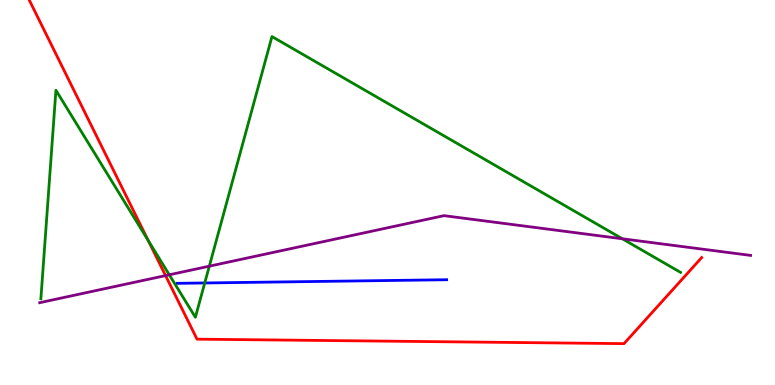[{'lines': ['blue', 'red'], 'intersections': []}, {'lines': ['green', 'red'], 'intersections': [{'x': 1.91, 'y': 3.76}]}, {'lines': ['purple', 'red'], 'intersections': [{'x': 2.14, 'y': 2.84}]}, {'lines': ['blue', 'green'], 'intersections': [{'x': 2.64, 'y': 2.65}]}, {'lines': ['blue', 'purple'], 'intersections': []}, {'lines': ['green', 'purple'], 'intersections': [{'x': 2.18, 'y': 2.86}, {'x': 2.7, 'y': 3.09}, {'x': 8.03, 'y': 3.8}]}]